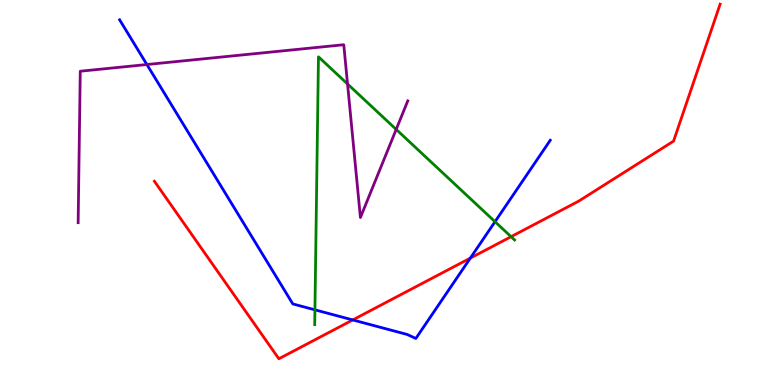[{'lines': ['blue', 'red'], 'intersections': [{'x': 4.55, 'y': 1.69}, {'x': 6.07, 'y': 3.3}]}, {'lines': ['green', 'red'], 'intersections': [{'x': 6.59, 'y': 3.85}]}, {'lines': ['purple', 'red'], 'intersections': []}, {'lines': ['blue', 'green'], 'intersections': [{'x': 4.06, 'y': 1.95}, {'x': 6.39, 'y': 4.24}]}, {'lines': ['blue', 'purple'], 'intersections': [{'x': 1.9, 'y': 8.32}]}, {'lines': ['green', 'purple'], 'intersections': [{'x': 4.48, 'y': 7.82}, {'x': 5.11, 'y': 6.64}]}]